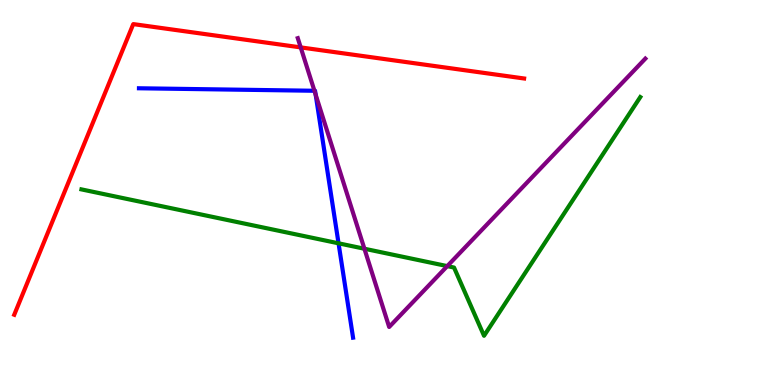[{'lines': ['blue', 'red'], 'intersections': []}, {'lines': ['green', 'red'], 'intersections': []}, {'lines': ['purple', 'red'], 'intersections': [{'x': 3.88, 'y': 8.77}]}, {'lines': ['blue', 'green'], 'intersections': [{'x': 4.37, 'y': 3.68}]}, {'lines': ['blue', 'purple'], 'intersections': [{'x': 4.06, 'y': 7.64}, {'x': 4.07, 'y': 7.54}]}, {'lines': ['green', 'purple'], 'intersections': [{'x': 4.7, 'y': 3.54}, {'x': 5.77, 'y': 3.09}]}]